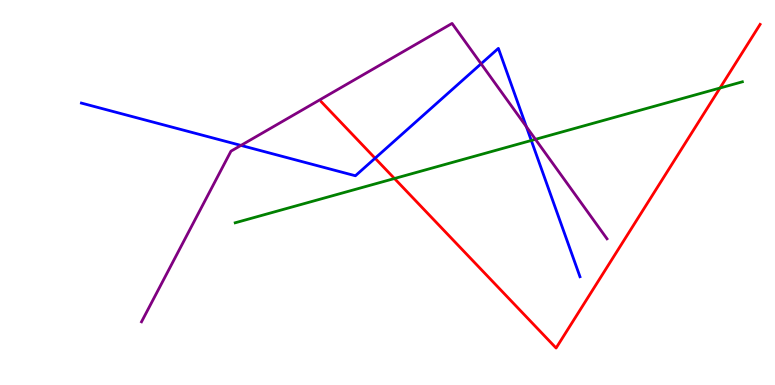[{'lines': ['blue', 'red'], 'intersections': [{'x': 4.84, 'y': 5.89}]}, {'lines': ['green', 'red'], 'intersections': [{'x': 5.09, 'y': 5.36}, {'x': 9.29, 'y': 7.71}]}, {'lines': ['purple', 'red'], 'intersections': []}, {'lines': ['blue', 'green'], 'intersections': [{'x': 6.86, 'y': 6.35}]}, {'lines': ['blue', 'purple'], 'intersections': [{'x': 3.11, 'y': 6.22}, {'x': 6.21, 'y': 8.34}, {'x': 6.79, 'y': 6.71}]}, {'lines': ['green', 'purple'], 'intersections': [{'x': 6.91, 'y': 6.38}]}]